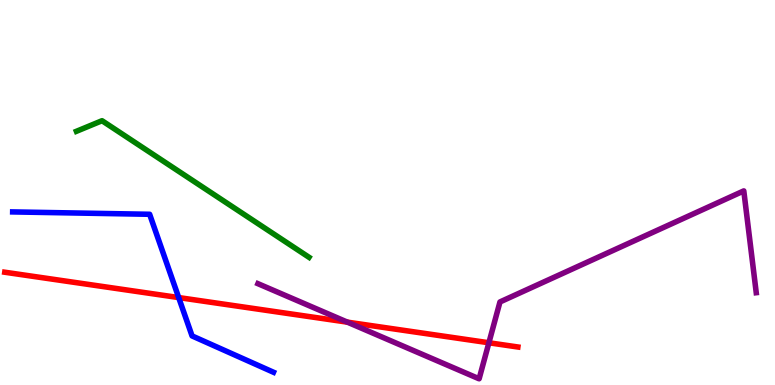[{'lines': ['blue', 'red'], 'intersections': [{'x': 2.31, 'y': 2.27}]}, {'lines': ['green', 'red'], 'intersections': []}, {'lines': ['purple', 'red'], 'intersections': [{'x': 4.48, 'y': 1.63}, {'x': 6.31, 'y': 1.1}]}, {'lines': ['blue', 'green'], 'intersections': []}, {'lines': ['blue', 'purple'], 'intersections': []}, {'lines': ['green', 'purple'], 'intersections': []}]